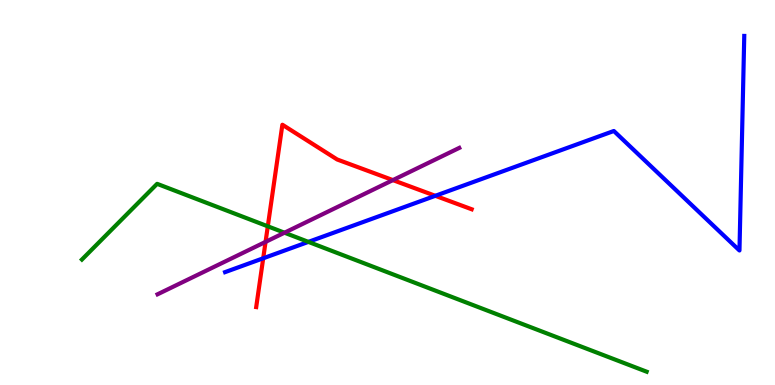[{'lines': ['blue', 'red'], 'intersections': [{'x': 3.4, 'y': 3.29}, {'x': 5.62, 'y': 4.91}]}, {'lines': ['green', 'red'], 'intersections': [{'x': 3.46, 'y': 4.12}]}, {'lines': ['purple', 'red'], 'intersections': [{'x': 3.43, 'y': 3.72}, {'x': 5.07, 'y': 5.32}]}, {'lines': ['blue', 'green'], 'intersections': [{'x': 3.98, 'y': 3.72}]}, {'lines': ['blue', 'purple'], 'intersections': []}, {'lines': ['green', 'purple'], 'intersections': [{'x': 3.67, 'y': 3.96}]}]